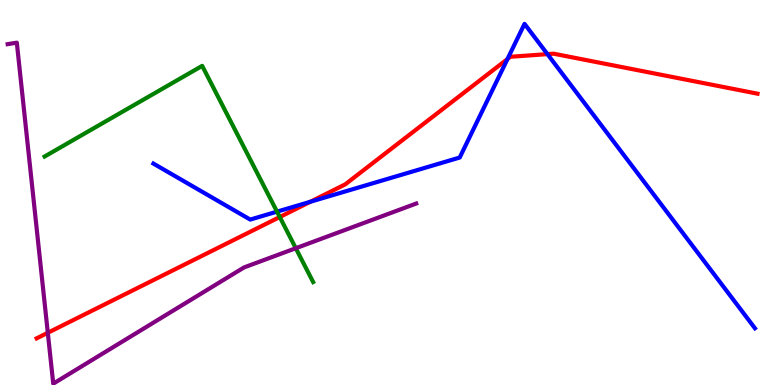[{'lines': ['blue', 'red'], 'intersections': [{'x': 4.0, 'y': 4.76}, {'x': 6.55, 'y': 8.47}, {'x': 7.06, 'y': 8.59}]}, {'lines': ['green', 'red'], 'intersections': [{'x': 3.61, 'y': 4.36}]}, {'lines': ['purple', 'red'], 'intersections': [{'x': 0.617, 'y': 1.36}]}, {'lines': ['blue', 'green'], 'intersections': [{'x': 3.57, 'y': 4.5}]}, {'lines': ['blue', 'purple'], 'intersections': []}, {'lines': ['green', 'purple'], 'intersections': [{'x': 3.82, 'y': 3.55}]}]